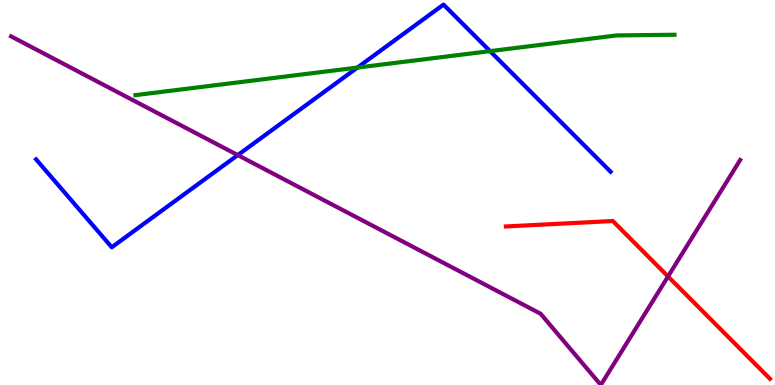[{'lines': ['blue', 'red'], 'intersections': []}, {'lines': ['green', 'red'], 'intersections': []}, {'lines': ['purple', 'red'], 'intersections': [{'x': 8.62, 'y': 2.82}]}, {'lines': ['blue', 'green'], 'intersections': [{'x': 4.61, 'y': 8.24}, {'x': 6.32, 'y': 8.67}]}, {'lines': ['blue', 'purple'], 'intersections': [{'x': 3.07, 'y': 5.97}]}, {'lines': ['green', 'purple'], 'intersections': []}]